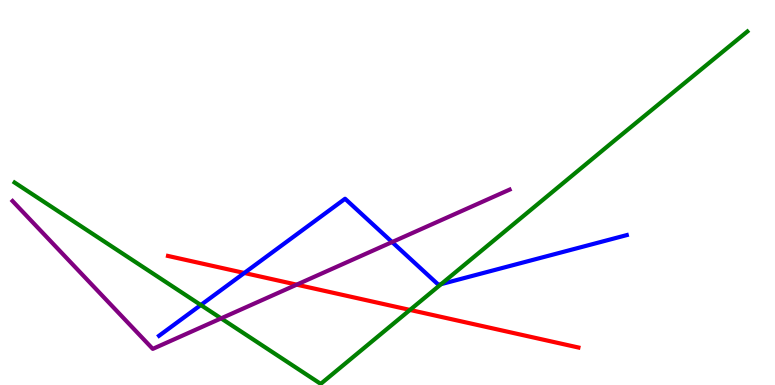[{'lines': ['blue', 'red'], 'intersections': [{'x': 3.15, 'y': 2.91}]}, {'lines': ['green', 'red'], 'intersections': [{'x': 5.29, 'y': 1.95}]}, {'lines': ['purple', 'red'], 'intersections': [{'x': 3.83, 'y': 2.61}]}, {'lines': ['blue', 'green'], 'intersections': [{'x': 2.59, 'y': 2.08}, {'x': 5.69, 'y': 2.62}]}, {'lines': ['blue', 'purple'], 'intersections': [{'x': 5.06, 'y': 3.71}]}, {'lines': ['green', 'purple'], 'intersections': [{'x': 2.85, 'y': 1.73}]}]